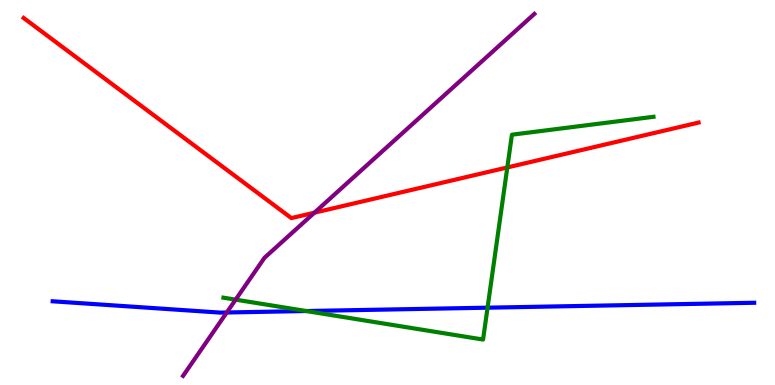[{'lines': ['blue', 'red'], 'intersections': []}, {'lines': ['green', 'red'], 'intersections': [{'x': 6.55, 'y': 5.65}]}, {'lines': ['purple', 'red'], 'intersections': [{'x': 4.06, 'y': 4.48}]}, {'lines': ['blue', 'green'], 'intersections': [{'x': 3.95, 'y': 1.92}, {'x': 6.29, 'y': 2.01}]}, {'lines': ['blue', 'purple'], 'intersections': [{'x': 2.93, 'y': 1.88}]}, {'lines': ['green', 'purple'], 'intersections': [{'x': 3.04, 'y': 2.22}]}]